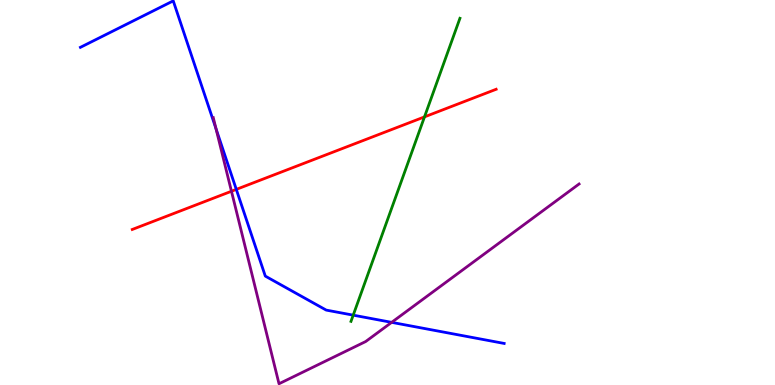[{'lines': ['blue', 'red'], 'intersections': [{'x': 3.05, 'y': 5.08}]}, {'lines': ['green', 'red'], 'intersections': [{'x': 5.48, 'y': 6.96}]}, {'lines': ['purple', 'red'], 'intersections': [{'x': 2.99, 'y': 5.03}]}, {'lines': ['blue', 'green'], 'intersections': [{'x': 4.56, 'y': 1.81}]}, {'lines': ['blue', 'purple'], 'intersections': [{'x': 2.79, 'y': 6.66}, {'x': 5.05, 'y': 1.63}]}, {'lines': ['green', 'purple'], 'intersections': []}]